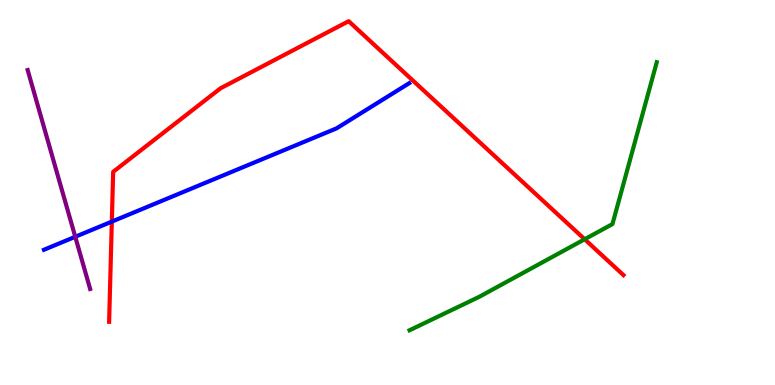[{'lines': ['blue', 'red'], 'intersections': [{'x': 1.44, 'y': 4.24}]}, {'lines': ['green', 'red'], 'intersections': [{'x': 7.54, 'y': 3.79}]}, {'lines': ['purple', 'red'], 'intersections': []}, {'lines': ['blue', 'green'], 'intersections': []}, {'lines': ['blue', 'purple'], 'intersections': [{'x': 0.971, 'y': 3.85}]}, {'lines': ['green', 'purple'], 'intersections': []}]